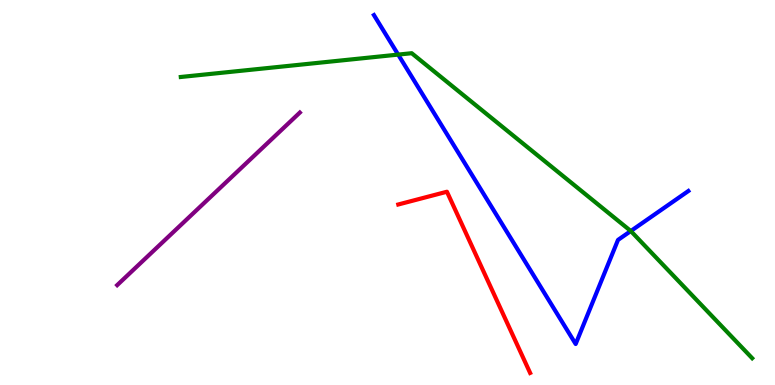[{'lines': ['blue', 'red'], 'intersections': []}, {'lines': ['green', 'red'], 'intersections': []}, {'lines': ['purple', 'red'], 'intersections': []}, {'lines': ['blue', 'green'], 'intersections': [{'x': 5.14, 'y': 8.58}, {'x': 8.14, 'y': 4.0}]}, {'lines': ['blue', 'purple'], 'intersections': []}, {'lines': ['green', 'purple'], 'intersections': []}]